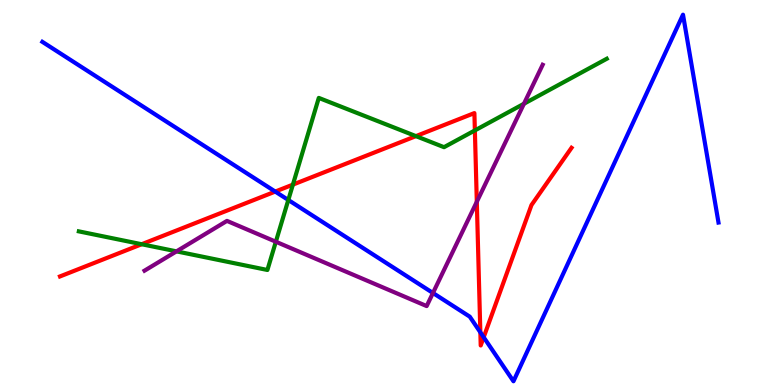[{'lines': ['blue', 'red'], 'intersections': [{'x': 3.55, 'y': 5.02}, {'x': 6.2, 'y': 1.37}, {'x': 6.24, 'y': 1.24}]}, {'lines': ['green', 'red'], 'intersections': [{'x': 1.83, 'y': 3.66}, {'x': 3.78, 'y': 5.2}, {'x': 5.37, 'y': 6.46}, {'x': 6.13, 'y': 6.61}]}, {'lines': ['purple', 'red'], 'intersections': [{'x': 6.15, 'y': 4.76}]}, {'lines': ['blue', 'green'], 'intersections': [{'x': 3.72, 'y': 4.81}]}, {'lines': ['blue', 'purple'], 'intersections': [{'x': 5.59, 'y': 2.39}]}, {'lines': ['green', 'purple'], 'intersections': [{'x': 2.28, 'y': 3.47}, {'x': 3.56, 'y': 3.72}, {'x': 6.76, 'y': 7.3}]}]